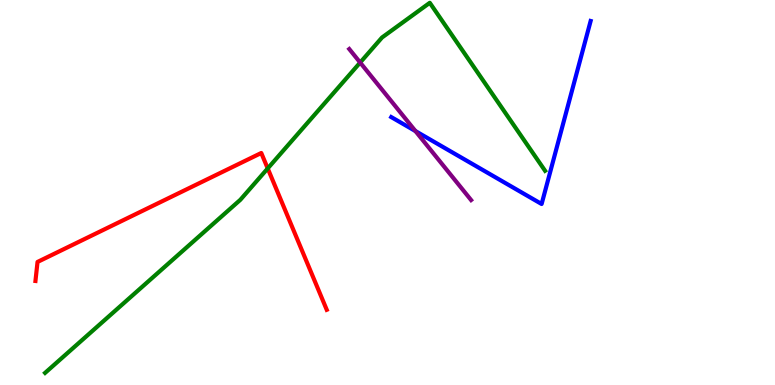[{'lines': ['blue', 'red'], 'intersections': []}, {'lines': ['green', 'red'], 'intersections': [{'x': 3.45, 'y': 5.63}]}, {'lines': ['purple', 'red'], 'intersections': []}, {'lines': ['blue', 'green'], 'intersections': []}, {'lines': ['blue', 'purple'], 'intersections': [{'x': 5.36, 'y': 6.6}]}, {'lines': ['green', 'purple'], 'intersections': [{'x': 4.65, 'y': 8.38}]}]